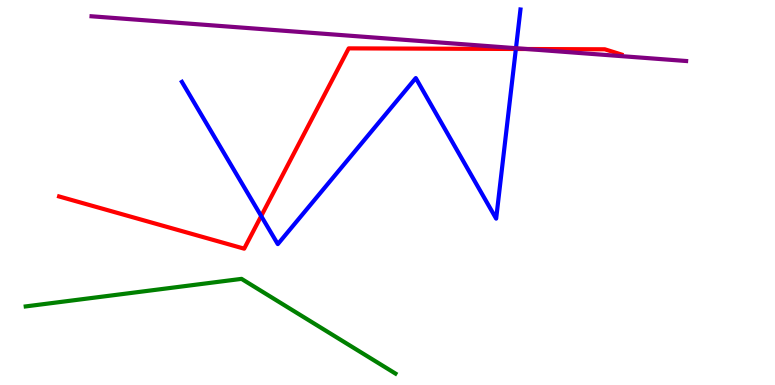[{'lines': ['blue', 'red'], 'intersections': [{'x': 3.37, 'y': 4.39}, {'x': 6.66, 'y': 8.73}]}, {'lines': ['green', 'red'], 'intersections': []}, {'lines': ['purple', 'red'], 'intersections': [{'x': 6.8, 'y': 8.73}]}, {'lines': ['blue', 'green'], 'intersections': []}, {'lines': ['blue', 'purple'], 'intersections': [{'x': 6.66, 'y': 8.75}]}, {'lines': ['green', 'purple'], 'intersections': []}]